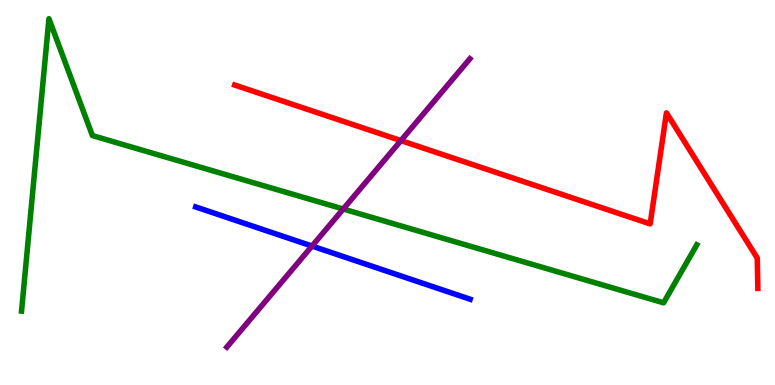[{'lines': ['blue', 'red'], 'intersections': []}, {'lines': ['green', 'red'], 'intersections': []}, {'lines': ['purple', 'red'], 'intersections': [{'x': 5.17, 'y': 6.35}]}, {'lines': ['blue', 'green'], 'intersections': []}, {'lines': ['blue', 'purple'], 'intersections': [{'x': 4.03, 'y': 3.61}]}, {'lines': ['green', 'purple'], 'intersections': [{'x': 4.43, 'y': 4.57}]}]